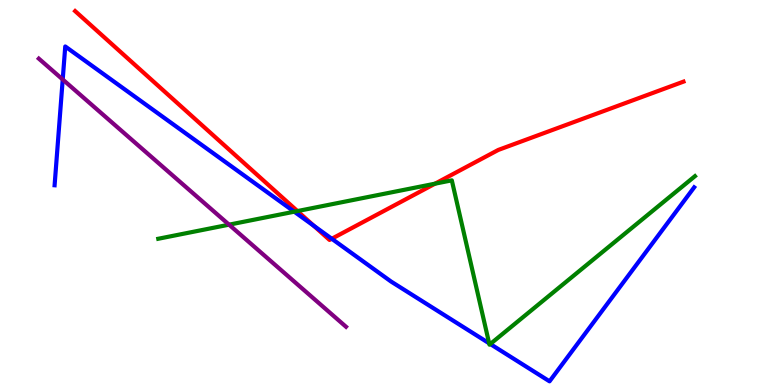[{'lines': ['blue', 'red'], 'intersections': [{'x': 4.05, 'y': 4.14}, {'x': 4.28, 'y': 3.8}]}, {'lines': ['green', 'red'], 'intersections': [{'x': 3.84, 'y': 4.52}, {'x': 5.61, 'y': 5.23}]}, {'lines': ['purple', 'red'], 'intersections': []}, {'lines': ['blue', 'green'], 'intersections': [{'x': 3.8, 'y': 4.5}, {'x': 6.31, 'y': 1.08}, {'x': 6.33, 'y': 1.06}]}, {'lines': ['blue', 'purple'], 'intersections': [{'x': 0.809, 'y': 7.94}]}, {'lines': ['green', 'purple'], 'intersections': [{'x': 2.96, 'y': 4.16}]}]